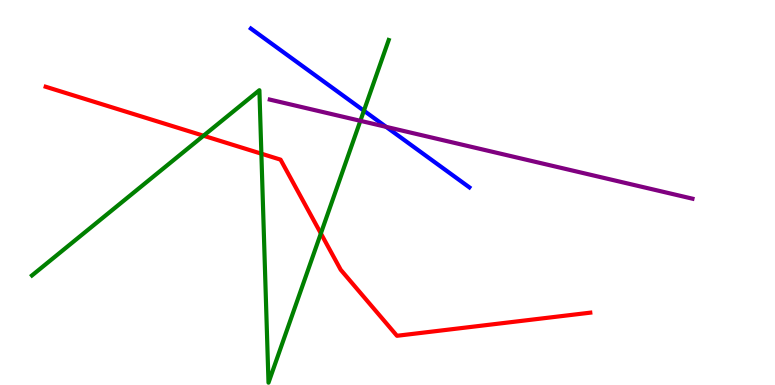[{'lines': ['blue', 'red'], 'intersections': []}, {'lines': ['green', 'red'], 'intersections': [{'x': 2.63, 'y': 6.47}, {'x': 3.37, 'y': 6.01}, {'x': 4.14, 'y': 3.94}]}, {'lines': ['purple', 'red'], 'intersections': []}, {'lines': ['blue', 'green'], 'intersections': [{'x': 4.7, 'y': 7.12}]}, {'lines': ['blue', 'purple'], 'intersections': [{'x': 4.98, 'y': 6.7}]}, {'lines': ['green', 'purple'], 'intersections': [{'x': 4.65, 'y': 6.86}]}]